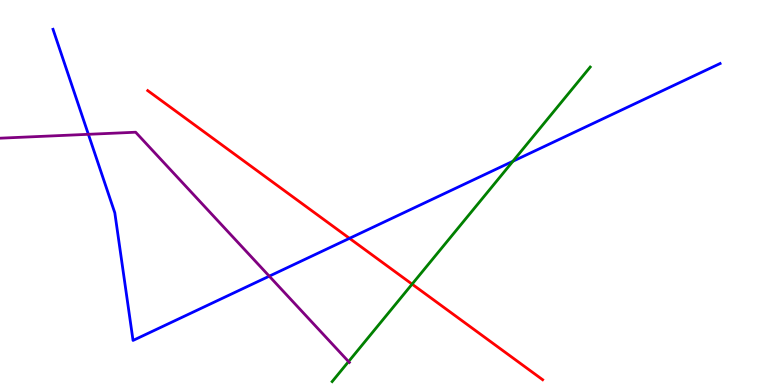[{'lines': ['blue', 'red'], 'intersections': [{'x': 4.51, 'y': 3.81}]}, {'lines': ['green', 'red'], 'intersections': [{'x': 5.32, 'y': 2.62}]}, {'lines': ['purple', 'red'], 'intersections': []}, {'lines': ['blue', 'green'], 'intersections': [{'x': 6.62, 'y': 5.81}]}, {'lines': ['blue', 'purple'], 'intersections': [{'x': 1.14, 'y': 6.51}, {'x': 3.47, 'y': 2.83}]}, {'lines': ['green', 'purple'], 'intersections': [{'x': 4.5, 'y': 0.608}]}]